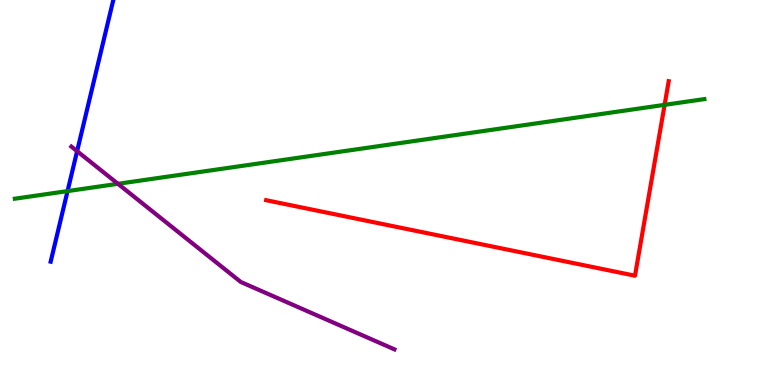[{'lines': ['blue', 'red'], 'intersections': []}, {'lines': ['green', 'red'], 'intersections': [{'x': 8.58, 'y': 7.28}]}, {'lines': ['purple', 'red'], 'intersections': []}, {'lines': ['blue', 'green'], 'intersections': [{'x': 0.872, 'y': 5.04}]}, {'lines': ['blue', 'purple'], 'intersections': [{'x': 0.995, 'y': 6.07}]}, {'lines': ['green', 'purple'], 'intersections': [{'x': 1.52, 'y': 5.23}]}]